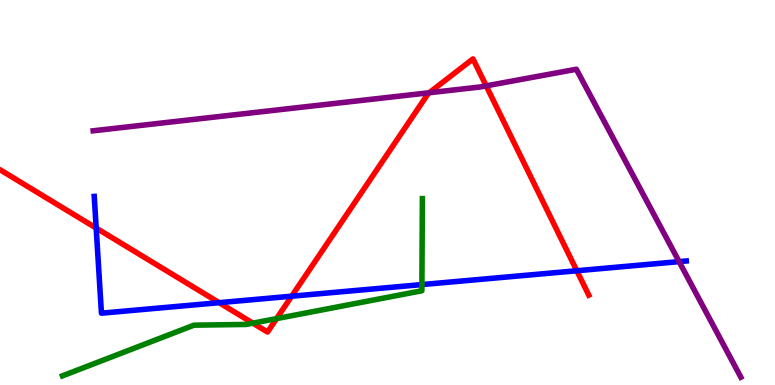[{'lines': ['blue', 'red'], 'intersections': [{'x': 1.24, 'y': 4.08}, {'x': 2.83, 'y': 2.14}, {'x': 3.76, 'y': 2.31}, {'x': 7.44, 'y': 2.97}]}, {'lines': ['green', 'red'], 'intersections': [{'x': 3.26, 'y': 1.61}, {'x': 3.57, 'y': 1.72}]}, {'lines': ['purple', 'red'], 'intersections': [{'x': 5.54, 'y': 7.59}, {'x': 6.27, 'y': 7.77}]}, {'lines': ['blue', 'green'], 'intersections': [{'x': 5.44, 'y': 2.61}]}, {'lines': ['blue', 'purple'], 'intersections': [{'x': 8.76, 'y': 3.2}]}, {'lines': ['green', 'purple'], 'intersections': []}]